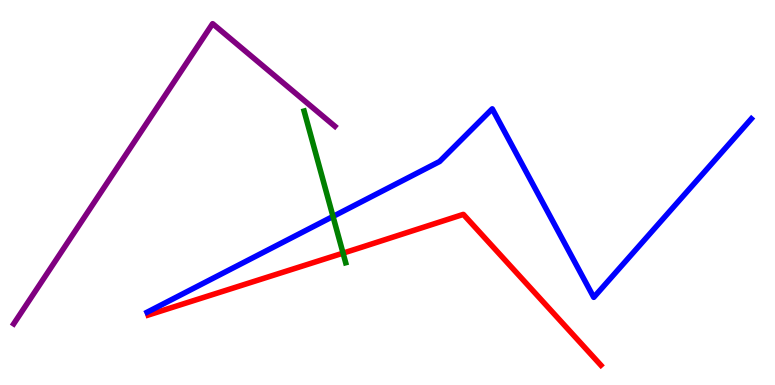[{'lines': ['blue', 'red'], 'intersections': []}, {'lines': ['green', 'red'], 'intersections': [{'x': 4.43, 'y': 3.43}]}, {'lines': ['purple', 'red'], 'intersections': []}, {'lines': ['blue', 'green'], 'intersections': [{'x': 4.3, 'y': 4.38}]}, {'lines': ['blue', 'purple'], 'intersections': []}, {'lines': ['green', 'purple'], 'intersections': []}]